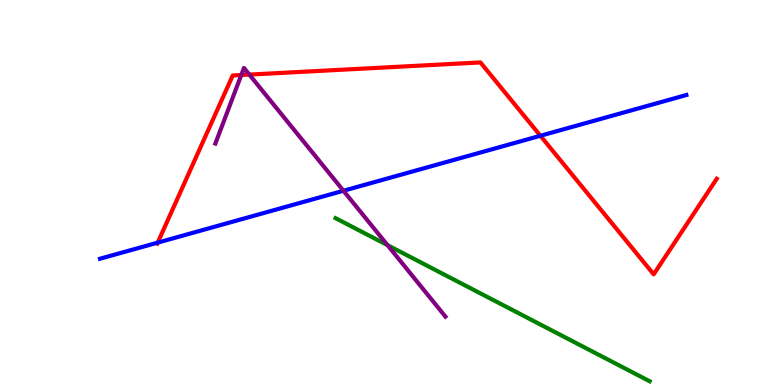[{'lines': ['blue', 'red'], 'intersections': [{'x': 2.03, 'y': 3.7}, {'x': 6.97, 'y': 6.47}]}, {'lines': ['green', 'red'], 'intersections': []}, {'lines': ['purple', 'red'], 'intersections': [{'x': 3.11, 'y': 8.05}, {'x': 3.22, 'y': 8.06}]}, {'lines': ['blue', 'green'], 'intersections': []}, {'lines': ['blue', 'purple'], 'intersections': [{'x': 4.43, 'y': 5.05}]}, {'lines': ['green', 'purple'], 'intersections': [{'x': 5.0, 'y': 3.63}]}]